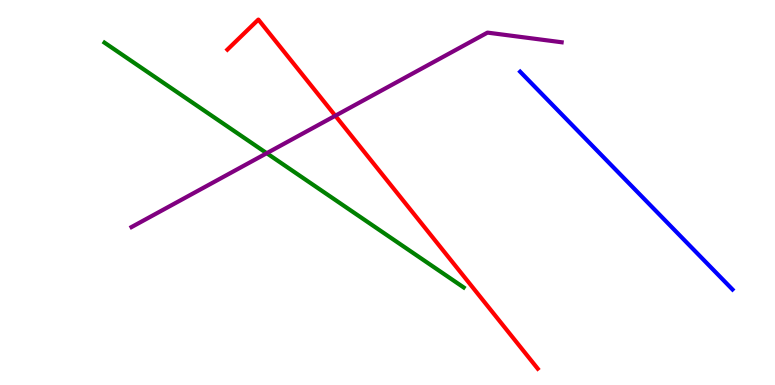[{'lines': ['blue', 'red'], 'intersections': []}, {'lines': ['green', 'red'], 'intersections': []}, {'lines': ['purple', 'red'], 'intersections': [{'x': 4.33, 'y': 6.99}]}, {'lines': ['blue', 'green'], 'intersections': []}, {'lines': ['blue', 'purple'], 'intersections': []}, {'lines': ['green', 'purple'], 'intersections': [{'x': 3.44, 'y': 6.02}]}]